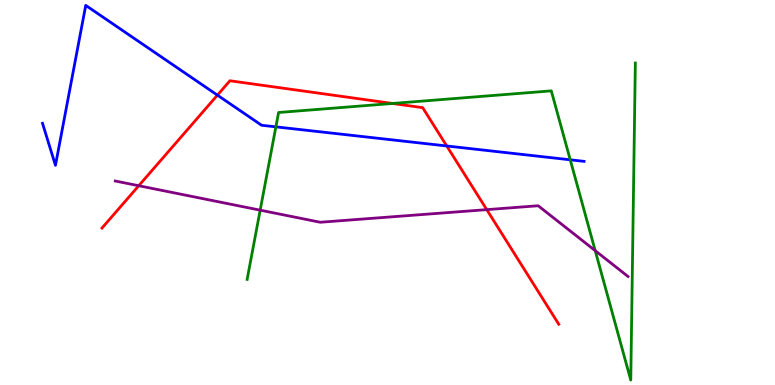[{'lines': ['blue', 'red'], 'intersections': [{'x': 2.81, 'y': 7.53}, {'x': 5.76, 'y': 6.21}]}, {'lines': ['green', 'red'], 'intersections': [{'x': 5.06, 'y': 7.31}]}, {'lines': ['purple', 'red'], 'intersections': [{'x': 1.79, 'y': 5.18}, {'x': 6.28, 'y': 4.55}]}, {'lines': ['blue', 'green'], 'intersections': [{'x': 3.56, 'y': 6.71}, {'x': 7.36, 'y': 5.85}]}, {'lines': ['blue', 'purple'], 'intersections': []}, {'lines': ['green', 'purple'], 'intersections': [{'x': 3.36, 'y': 4.54}, {'x': 7.68, 'y': 3.49}]}]